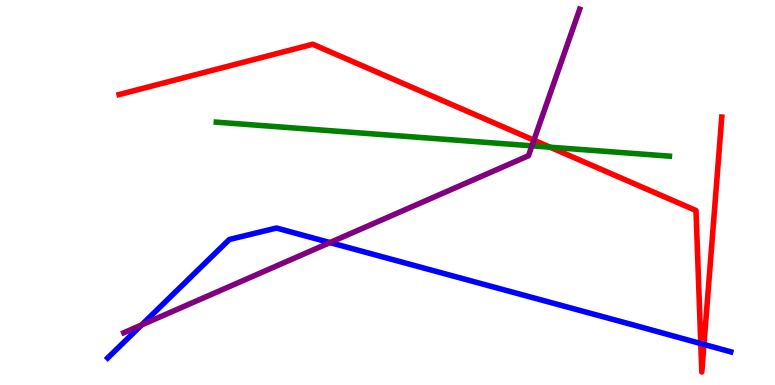[{'lines': ['blue', 'red'], 'intersections': [{'x': 9.04, 'y': 1.08}, {'x': 9.08, 'y': 1.05}]}, {'lines': ['green', 'red'], 'intersections': [{'x': 7.1, 'y': 6.18}]}, {'lines': ['purple', 'red'], 'intersections': [{'x': 6.89, 'y': 6.36}]}, {'lines': ['blue', 'green'], 'intersections': []}, {'lines': ['blue', 'purple'], 'intersections': [{'x': 1.83, 'y': 1.56}, {'x': 4.26, 'y': 3.7}]}, {'lines': ['green', 'purple'], 'intersections': [{'x': 6.86, 'y': 6.21}]}]